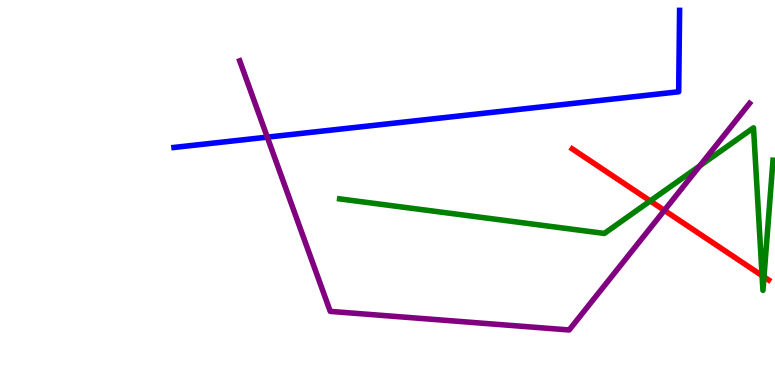[{'lines': ['blue', 'red'], 'intersections': []}, {'lines': ['green', 'red'], 'intersections': [{'x': 8.39, 'y': 4.78}, {'x': 9.83, 'y': 2.84}, {'x': 9.86, 'y': 2.81}]}, {'lines': ['purple', 'red'], 'intersections': [{'x': 8.57, 'y': 4.54}]}, {'lines': ['blue', 'green'], 'intersections': []}, {'lines': ['blue', 'purple'], 'intersections': [{'x': 3.45, 'y': 6.44}]}, {'lines': ['green', 'purple'], 'intersections': [{'x': 9.03, 'y': 5.69}]}]